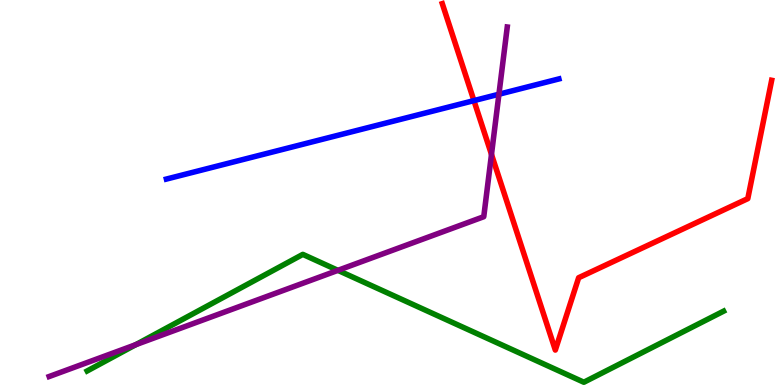[{'lines': ['blue', 'red'], 'intersections': [{'x': 6.12, 'y': 7.39}]}, {'lines': ['green', 'red'], 'intersections': []}, {'lines': ['purple', 'red'], 'intersections': [{'x': 6.34, 'y': 5.99}]}, {'lines': ['blue', 'green'], 'intersections': []}, {'lines': ['blue', 'purple'], 'intersections': [{'x': 6.44, 'y': 7.55}]}, {'lines': ['green', 'purple'], 'intersections': [{'x': 1.75, 'y': 1.05}, {'x': 4.36, 'y': 2.98}]}]